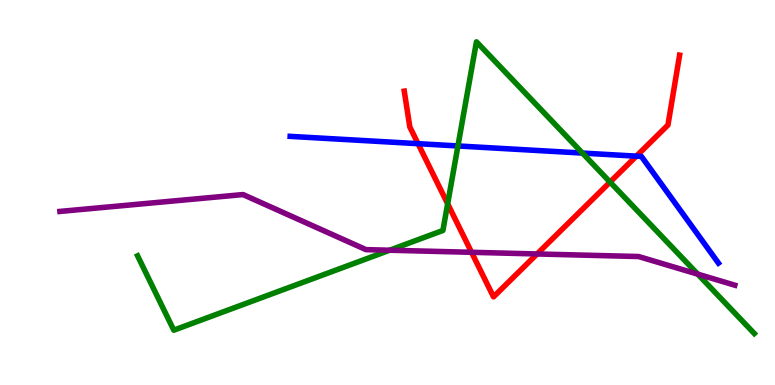[{'lines': ['blue', 'red'], 'intersections': [{'x': 5.39, 'y': 6.27}, {'x': 8.21, 'y': 5.94}]}, {'lines': ['green', 'red'], 'intersections': [{'x': 5.78, 'y': 4.71}, {'x': 7.87, 'y': 5.27}]}, {'lines': ['purple', 'red'], 'intersections': [{'x': 6.08, 'y': 3.45}, {'x': 6.93, 'y': 3.4}]}, {'lines': ['blue', 'green'], 'intersections': [{'x': 5.91, 'y': 6.21}, {'x': 7.52, 'y': 6.02}]}, {'lines': ['blue', 'purple'], 'intersections': []}, {'lines': ['green', 'purple'], 'intersections': [{'x': 5.03, 'y': 3.5}, {'x': 9.0, 'y': 2.88}]}]